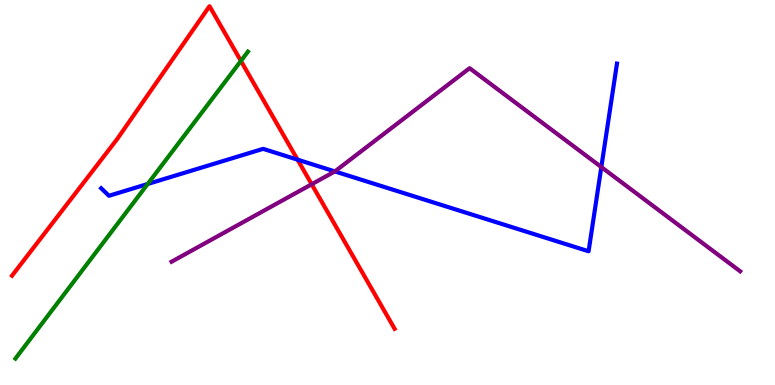[{'lines': ['blue', 'red'], 'intersections': [{'x': 3.84, 'y': 5.85}]}, {'lines': ['green', 'red'], 'intersections': [{'x': 3.11, 'y': 8.42}]}, {'lines': ['purple', 'red'], 'intersections': [{'x': 4.02, 'y': 5.21}]}, {'lines': ['blue', 'green'], 'intersections': [{'x': 1.91, 'y': 5.22}]}, {'lines': ['blue', 'purple'], 'intersections': [{'x': 4.32, 'y': 5.55}, {'x': 7.76, 'y': 5.66}]}, {'lines': ['green', 'purple'], 'intersections': []}]